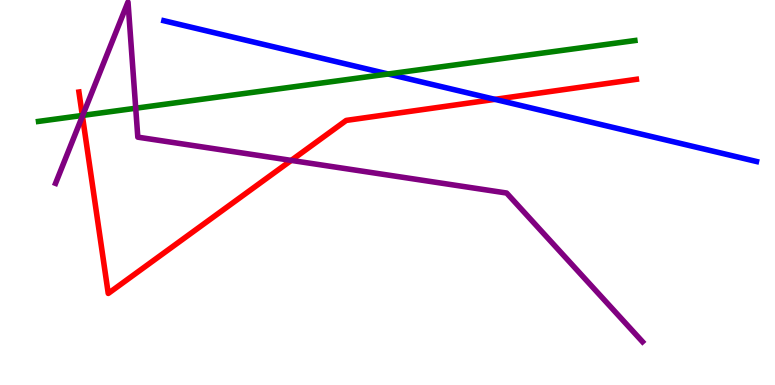[{'lines': ['blue', 'red'], 'intersections': [{'x': 6.39, 'y': 7.42}]}, {'lines': ['green', 'red'], 'intersections': [{'x': 1.06, 'y': 7.0}]}, {'lines': ['purple', 'red'], 'intersections': [{'x': 1.06, 'y': 6.98}, {'x': 3.76, 'y': 5.83}]}, {'lines': ['blue', 'green'], 'intersections': [{'x': 5.01, 'y': 8.08}]}, {'lines': ['blue', 'purple'], 'intersections': []}, {'lines': ['green', 'purple'], 'intersections': [{'x': 1.07, 'y': 7.0}, {'x': 1.75, 'y': 7.19}]}]